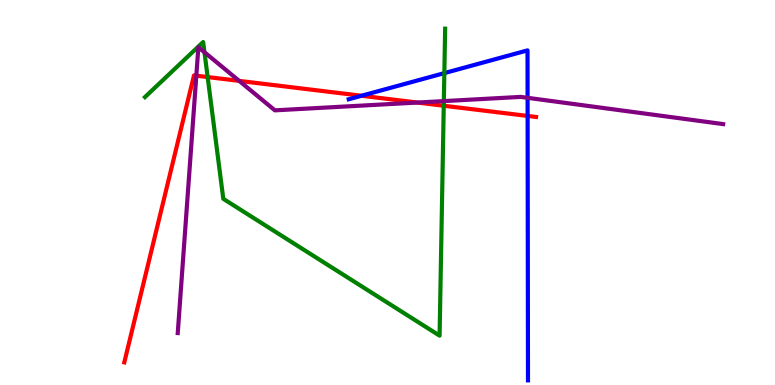[{'lines': ['blue', 'red'], 'intersections': [{'x': 4.67, 'y': 7.51}, {'x': 6.81, 'y': 6.99}]}, {'lines': ['green', 'red'], 'intersections': [{'x': 2.68, 'y': 8.0}, {'x': 5.73, 'y': 7.25}]}, {'lines': ['purple', 'red'], 'intersections': [{'x': 2.53, 'y': 8.03}, {'x': 3.09, 'y': 7.9}, {'x': 5.39, 'y': 7.34}]}, {'lines': ['blue', 'green'], 'intersections': [{'x': 5.73, 'y': 8.1}]}, {'lines': ['blue', 'purple'], 'intersections': [{'x': 6.81, 'y': 7.46}]}, {'lines': ['green', 'purple'], 'intersections': [{'x': 2.64, 'y': 8.64}, {'x': 5.73, 'y': 7.37}]}]